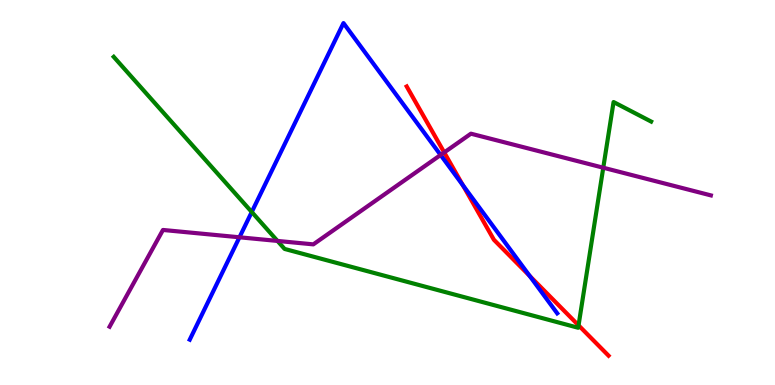[{'lines': ['blue', 'red'], 'intersections': [{'x': 5.97, 'y': 5.19}, {'x': 6.83, 'y': 2.83}]}, {'lines': ['green', 'red'], 'intersections': [{'x': 7.47, 'y': 1.55}]}, {'lines': ['purple', 'red'], 'intersections': [{'x': 5.73, 'y': 6.04}]}, {'lines': ['blue', 'green'], 'intersections': [{'x': 3.25, 'y': 4.49}]}, {'lines': ['blue', 'purple'], 'intersections': [{'x': 3.09, 'y': 3.84}, {'x': 5.69, 'y': 5.97}]}, {'lines': ['green', 'purple'], 'intersections': [{'x': 3.58, 'y': 3.74}, {'x': 7.78, 'y': 5.64}]}]